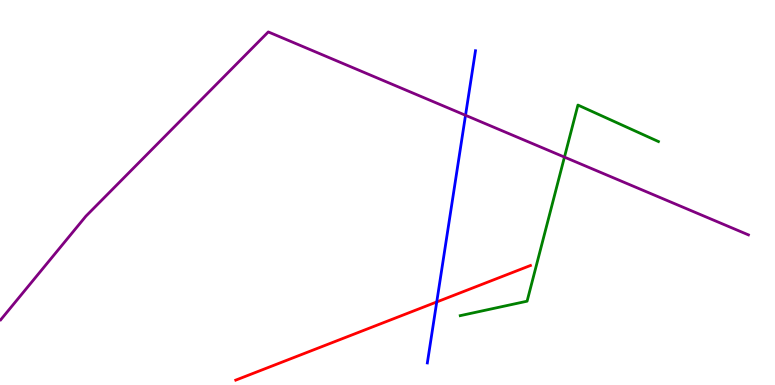[{'lines': ['blue', 'red'], 'intersections': [{'x': 5.64, 'y': 2.16}]}, {'lines': ['green', 'red'], 'intersections': []}, {'lines': ['purple', 'red'], 'intersections': []}, {'lines': ['blue', 'green'], 'intersections': []}, {'lines': ['blue', 'purple'], 'intersections': [{'x': 6.01, 'y': 7.01}]}, {'lines': ['green', 'purple'], 'intersections': [{'x': 7.28, 'y': 5.92}]}]